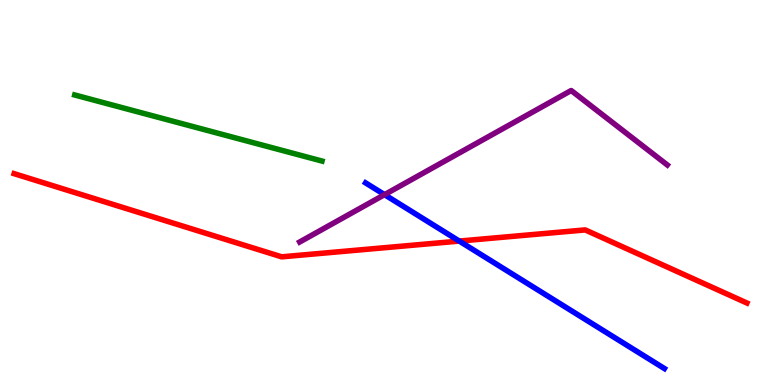[{'lines': ['blue', 'red'], 'intersections': [{'x': 5.93, 'y': 3.74}]}, {'lines': ['green', 'red'], 'intersections': []}, {'lines': ['purple', 'red'], 'intersections': []}, {'lines': ['blue', 'green'], 'intersections': []}, {'lines': ['blue', 'purple'], 'intersections': [{'x': 4.96, 'y': 4.94}]}, {'lines': ['green', 'purple'], 'intersections': []}]